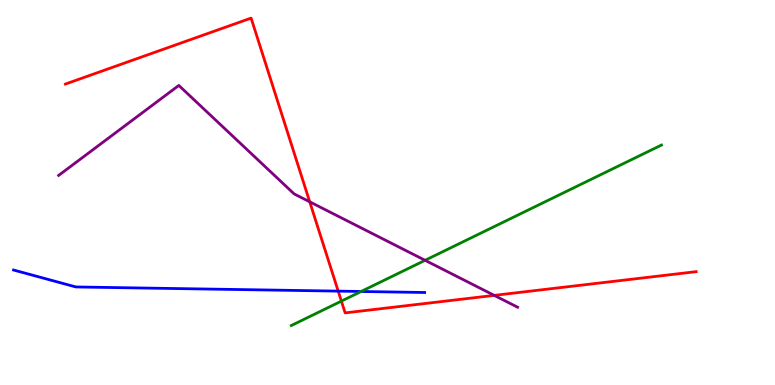[{'lines': ['blue', 'red'], 'intersections': [{'x': 4.36, 'y': 2.44}]}, {'lines': ['green', 'red'], 'intersections': [{'x': 4.41, 'y': 2.18}]}, {'lines': ['purple', 'red'], 'intersections': [{'x': 4.0, 'y': 4.76}, {'x': 6.38, 'y': 2.33}]}, {'lines': ['blue', 'green'], 'intersections': [{'x': 4.66, 'y': 2.43}]}, {'lines': ['blue', 'purple'], 'intersections': []}, {'lines': ['green', 'purple'], 'intersections': [{'x': 5.48, 'y': 3.24}]}]